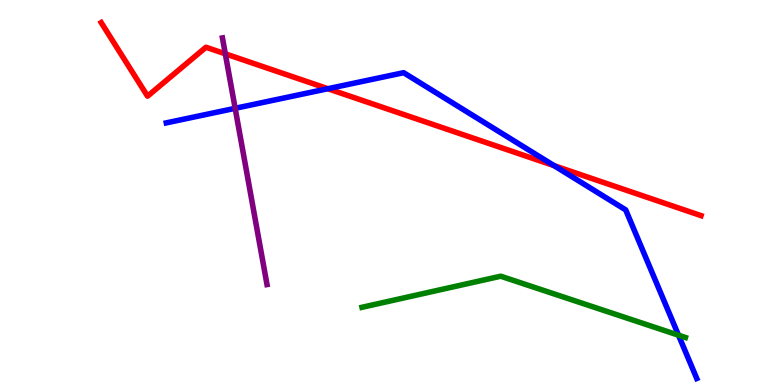[{'lines': ['blue', 'red'], 'intersections': [{'x': 4.23, 'y': 7.7}, {'x': 7.15, 'y': 5.7}]}, {'lines': ['green', 'red'], 'intersections': []}, {'lines': ['purple', 'red'], 'intersections': [{'x': 2.91, 'y': 8.6}]}, {'lines': ['blue', 'green'], 'intersections': [{'x': 8.75, 'y': 1.29}]}, {'lines': ['blue', 'purple'], 'intersections': [{'x': 3.03, 'y': 7.19}]}, {'lines': ['green', 'purple'], 'intersections': []}]